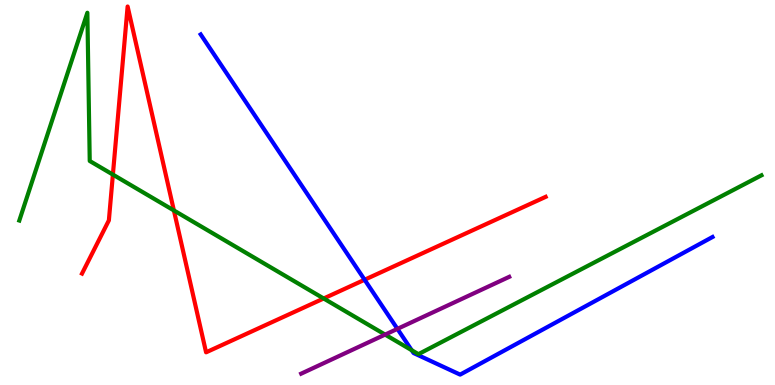[{'lines': ['blue', 'red'], 'intersections': [{'x': 4.7, 'y': 2.73}]}, {'lines': ['green', 'red'], 'intersections': [{'x': 1.46, 'y': 5.47}, {'x': 2.24, 'y': 4.53}, {'x': 4.18, 'y': 2.25}]}, {'lines': ['purple', 'red'], 'intersections': []}, {'lines': ['blue', 'green'], 'intersections': [{'x': 5.31, 'y': 0.903}]}, {'lines': ['blue', 'purple'], 'intersections': [{'x': 5.13, 'y': 1.46}]}, {'lines': ['green', 'purple'], 'intersections': [{'x': 4.97, 'y': 1.31}]}]